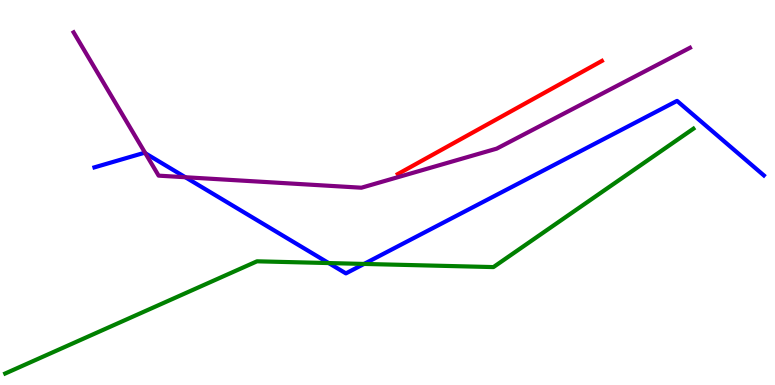[{'lines': ['blue', 'red'], 'intersections': []}, {'lines': ['green', 'red'], 'intersections': []}, {'lines': ['purple', 'red'], 'intersections': []}, {'lines': ['blue', 'green'], 'intersections': [{'x': 4.24, 'y': 3.17}, {'x': 4.7, 'y': 3.14}]}, {'lines': ['blue', 'purple'], 'intersections': [{'x': 1.88, 'y': 6.02}, {'x': 2.39, 'y': 5.4}]}, {'lines': ['green', 'purple'], 'intersections': []}]